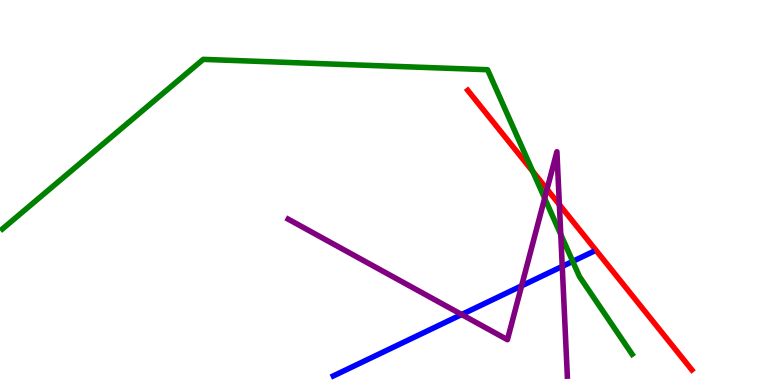[{'lines': ['blue', 'red'], 'intersections': []}, {'lines': ['green', 'red'], 'intersections': [{'x': 6.87, 'y': 5.55}]}, {'lines': ['purple', 'red'], 'intersections': [{'x': 7.06, 'y': 5.08}, {'x': 7.22, 'y': 4.68}]}, {'lines': ['blue', 'green'], 'intersections': [{'x': 7.39, 'y': 3.21}]}, {'lines': ['blue', 'purple'], 'intersections': [{'x': 5.96, 'y': 1.83}, {'x': 6.73, 'y': 2.58}, {'x': 7.25, 'y': 3.08}]}, {'lines': ['green', 'purple'], 'intersections': [{'x': 7.03, 'y': 4.85}, {'x': 7.24, 'y': 3.91}]}]